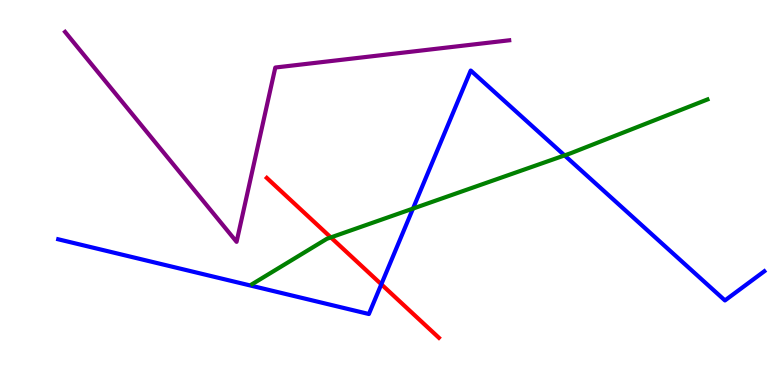[{'lines': ['blue', 'red'], 'intersections': [{'x': 4.92, 'y': 2.62}]}, {'lines': ['green', 'red'], 'intersections': [{'x': 4.27, 'y': 3.83}]}, {'lines': ['purple', 'red'], 'intersections': []}, {'lines': ['blue', 'green'], 'intersections': [{'x': 5.33, 'y': 4.58}, {'x': 7.28, 'y': 5.96}]}, {'lines': ['blue', 'purple'], 'intersections': []}, {'lines': ['green', 'purple'], 'intersections': []}]